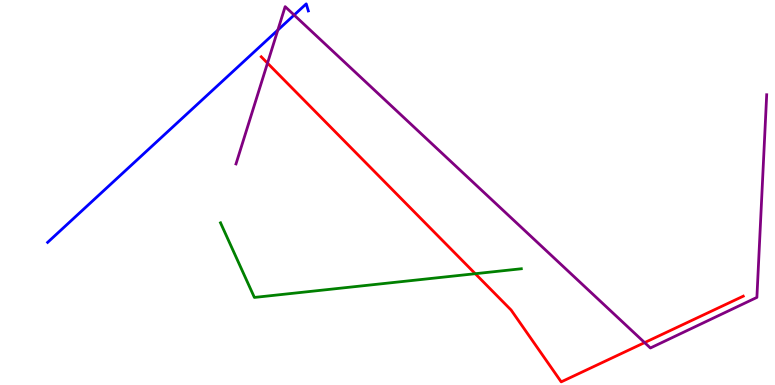[{'lines': ['blue', 'red'], 'intersections': []}, {'lines': ['green', 'red'], 'intersections': [{'x': 6.13, 'y': 2.89}]}, {'lines': ['purple', 'red'], 'intersections': [{'x': 3.45, 'y': 8.36}, {'x': 8.32, 'y': 1.1}]}, {'lines': ['blue', 'green'], 'intersections': []}, {'lines': ['blue', 'purple'], 'intersections': [{'x': 3.58, 'y': 9.22}, {'x': 3.8, 'y': 9.61}]}, {'lines': ['green', 'purple'], 'intersections': []}]